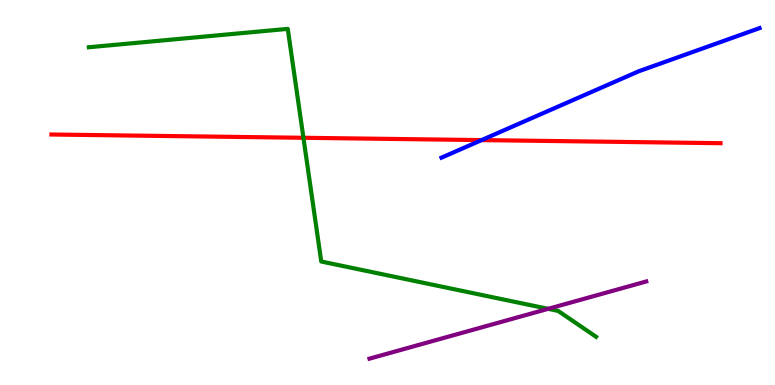[{'lines': ['blue', 'red'], 'intersections': [{'x': 6.21, 'y': 6.36}]}, {'lines': ['green', 'red'], 'intersections': [{'x': 3.92, 'y': 6.42}]}, {'lines': ['purple', 'red'], 'intersections': []}, {'lines': ['blue', 'green'], 'intersections': []}, {'lines': ['blue', 'purple'], 'intersections': []}, {'lines': ['green', 'purple'], 'intersections': [{'x': 7.07, 'y': 1.98}]}]